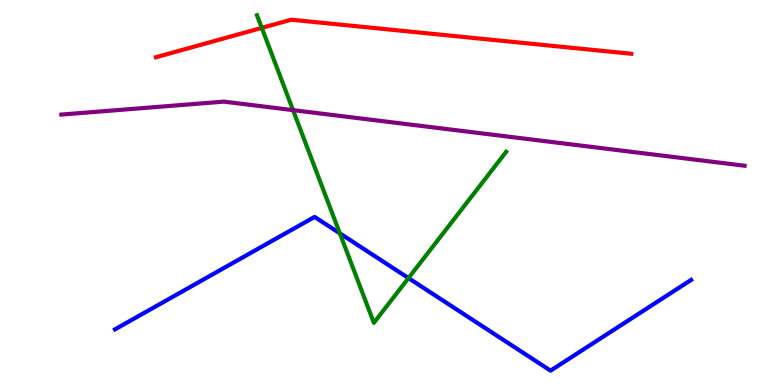[{'lines': ['blue', 'red'], 'intersections': []}, {'lines': ['green', 'red'], 'intersections': [{'x': 3.38, 'y': 9.28}]}, {'lines': ['purple', 'red'], 'intersections': []}, {'lines': ['blue', 'green'], 'intersections': [{'x': 4.39, 'y': 3.94}, {'x': 5.27, 'y': 2.78}]}, {'lines': ['blue', 'purple'], 'intersections': []}, {'lines': ['green', 'purple'], 'intersections': [{'x': 3.78, 'y': 7.14}]}]